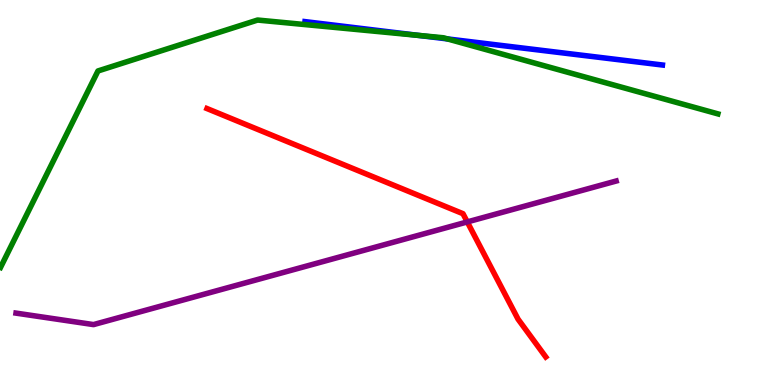[{'lines': ['blue', 'red'], 'intersections': []}, {'lines': ['green', 'red'], 'intersections': []}, {'lines': ['purple', 'red'], 'intersections': [{'x': 6.03, 'y': 4.24}]}, {'lines': ['blue', 'green'], 'intersections': [{'x': 5.4, 'y': 9.08}, {'x': 5.77, 'y': 8.99}]}, {'lines': ['blue', 'purple'], 'intersections': []}, {'lines': ['green', 'purple'], 'intersections': []}]